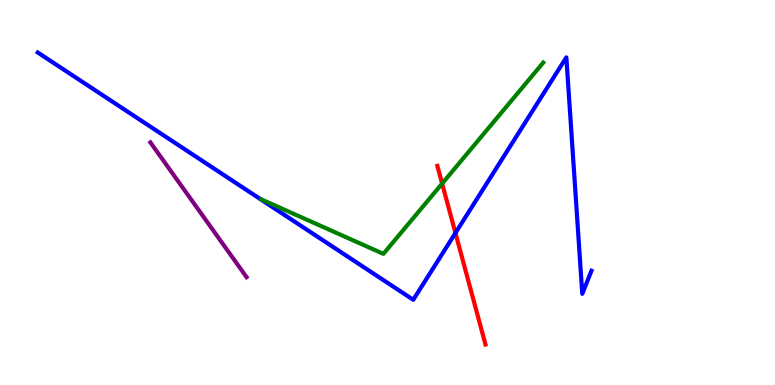[{'lines': ['blue', 'red'], 'intersections': [{'x': 5.88, 'y': 3.95}]}, {'lines': ['green', 'red'], 'intersections': [{'x': 5.71, 'y': 5.23}]}, {'lines': ['purple', 'red'], 'intersections': []}, {'lines': ['blue', 'green'], 'intersections': []}, {'lines': ['blue', 'purple'], 'intersections': []}, {'lines': ['green', 'purple'], 'intersections': []}]